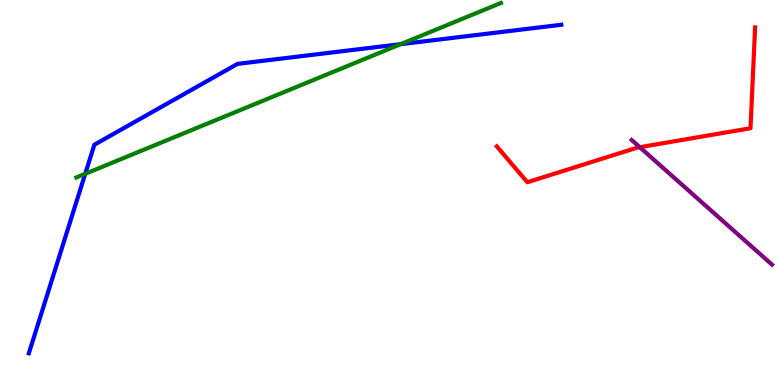[{'lines': ['blue', 'red'], 'intersections': []}, {'lines': ['green', 'red'], 'intersections': []}, {'lines': ['purple', 'red'], 'intersections': [{'x': 8.26, 'y': 6.18}]}, {'lines': ['blue', 'green'], 'intersections': [{'x': 1.1, 'y': 5.49}, {'x': 5.17, 'y': 8.85}]}, {'lines': ['blue', 'purple'], 'intersections': []}, {'lines': ['green', 'purple'], 'intersections': []}]